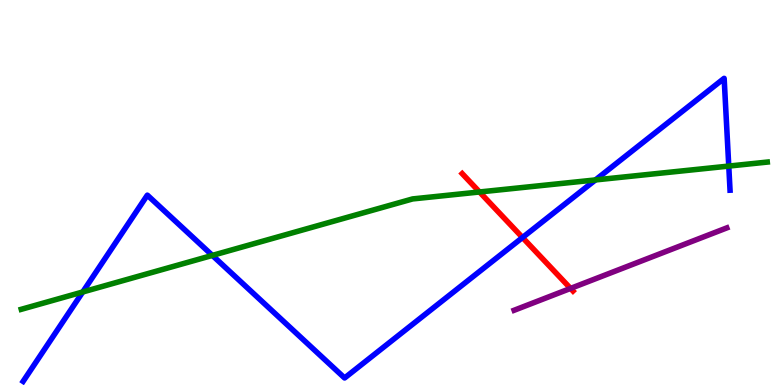[{'lines': ['blue', 'red'], 'intersections': [{'x': 6.74, 'y': 3.83}]}, {'lines': ['green', 'red'], 'intersections': [{'x': 6.19, 'y': 5.01}]}, {'lines': ['purple', 'red'], 'intersections': [{'x': 7.36, 'y': 2.51}]}, {'lines': ['blue', 'green'], 'intersections': [{'x': 1.07, 'y': 2.42}, {'x': 2.74, 'y': 3.37}, {'x': 7.68, 'y': 5.33}, {'x': 9.4, 'y': 5.69}]}, {'lines': ['blue', 'purple'], 'intersections': []}, {'lines': ['green', 'purple'], 'intersections': []}]